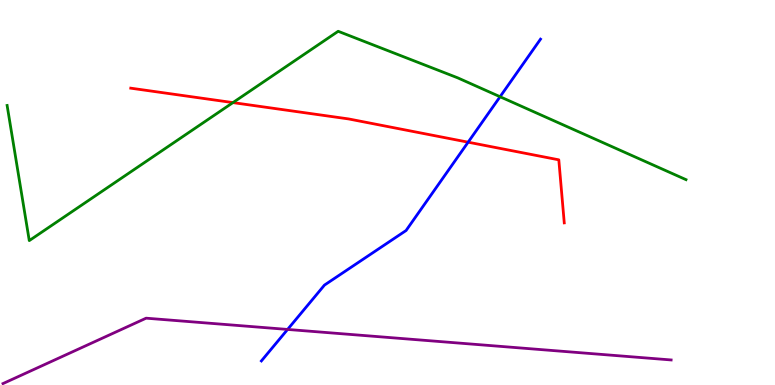[{'lines': ['blue', 'red'], 'intersections': [{'x': 6.04, 'y': 6.31}]}, {'lines': ['green', 'red'], 'intersections': [{'x': 3.01, 'y': 7.34}]}, {'lines': ['purple', 'red'], 'intersections': []}, {'lines': ['blue', 'green'], 'intersections': [{'x': 6.45, 'y': 7.49}]}, {'lines': ['blue', 'purple'], 'intersections': [{'x': 3.71, 'y': 1.44}]}, {'lines': ['green', 'purple'], 'intersections': []}]